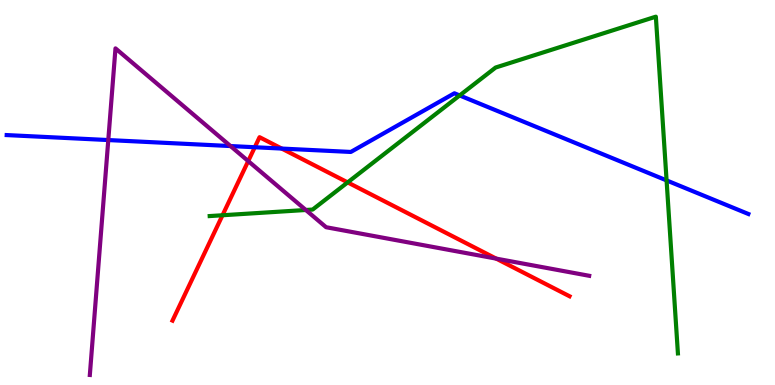[{'lines': ['blue', 'red'], 'intersections': [{'x': 3.29, 'y': 6.18}, {'x': 3.64, 'y': 6.14}]}, {'lines': ['green', 'red'], 'intersections': [{'x': 2.87, 'y': 4.41}, {'x': 4.49, 'y': 5.26}]}, {'lines': ['purple', 'red'], 'intersections': [{'x': 3.2, 'y': 5.82}, {'x': 6.4, 'y': 3.28}]}, {'lines': ['blue', 'green'], 'intersections': [{'x': 5.93, 'y': 7.52}, {'x': 8.6, 'y': 5.31}]}, {'lines': ['blue', 'purple'], 'intersections': [{'x': 1.4, 'y': 6.36}, {'x': 2.97, 'y': 6.21}]}, {'lines': ['green', 'purple'], 'intersections': [{'x': 3.95, 'y': 4.55}]}]